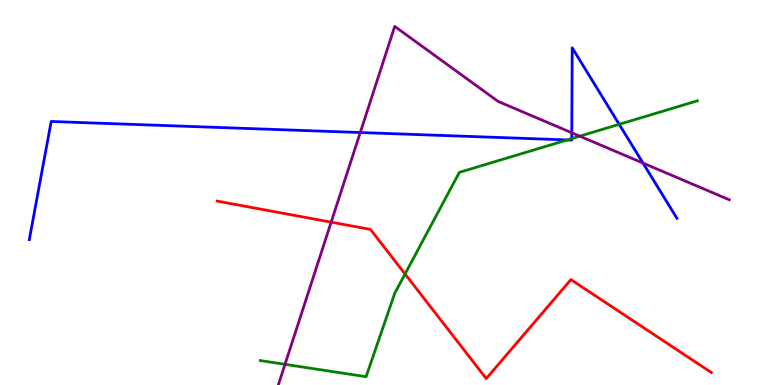[{'lines': ['blue', 'red'], 'intersections': []}, {'lines': ['green', 'red'], 'intersections': [{'x': 5.23, 'y': 2.88}]}, {'lines': ['purple', 'red'], 'intersections': [{'x': 4.27, 'y': 4.23}]}, {'lines': ['blue', 'green'], 'intersections': [{'x': 7.32, 'y': 6.37}, {'x': 7.38, 'y': 6.4}, {'x': 7.99, 'y': 6.77}]}, {'lines': ['blue', 'purple'], 'intersections': [{'x': 4.65, 'y': 6.56}, {'x': 7.38, 'y': 6.55}, {'x': 8.3, 'y': 5.76}]}, {'lines': ['green', 'purple'], 'intersections': [{'x': 3.68, 'y': 0.537}, {'x': 7.48, 'y': 6.46}]}]